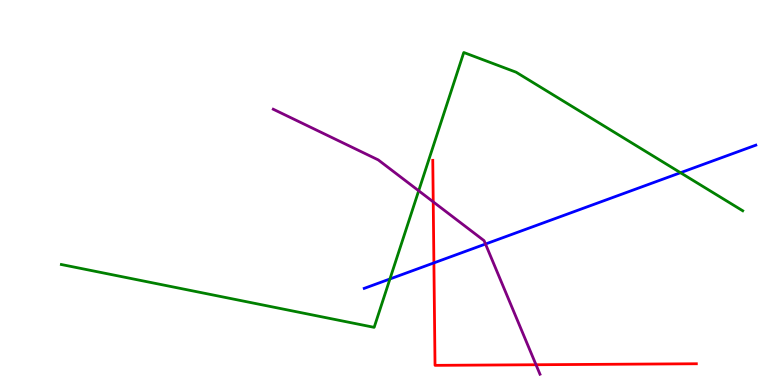[{'lines': ['blue', 'red'], 'intersections': [{'x': 5.6, 'y': 3.17}]}, {'lines': ['green', 'red'], 'intersections': []}, {'lines': ['purple', 'red'], 'intersections': [{'x': 5.59, 'y': 4.76}, {'x': 6.92, 'y': 0.526}]}, {'lines': ['blue', 'green'], 'intersections': [{'x': 5.03, 'y': 2.75}, {'x': 8.78, 'y': 5.51}]}, {'lines': ['blue', 'purple'], 'intersections': [{'x': 6.26, 'y': 3.66}]}, {'lines': ['green', 'purple'], 'intersections': [{'x': 5.4, 'y': 5.05}]}]